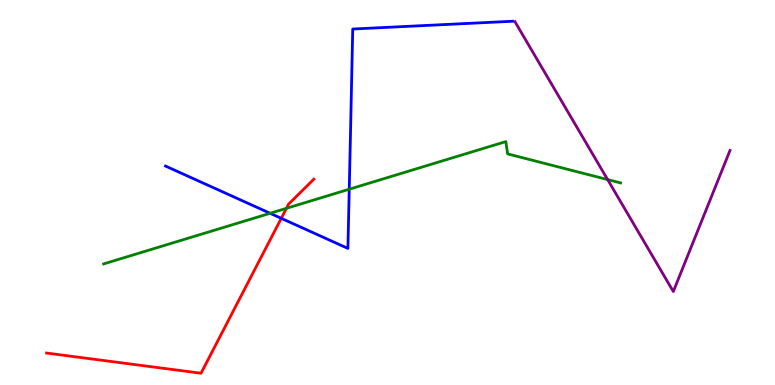[{'lines': ['blue', 'red'], 'intersections': [{'x': 3.63, 'y': 4.33}]}, {'lines': ['green', 'red'], 'intersections': [{'x': 3.7, 'y': 4.59}]}, {'lines': ['purple', 'red'], 'intersections': []}, {'lines': ['blue', 'green'], 'intersections': [{'x': 3.49, 'y': 4.46}, {'x': 4.51, 'y': 5.09}]}, {'lines': ['blue', 'purple'], 'intersections': []}, {'lines': ['green', 'purple'], 'intersections': [{'x': 7.84, 'y': 5.34}]}]